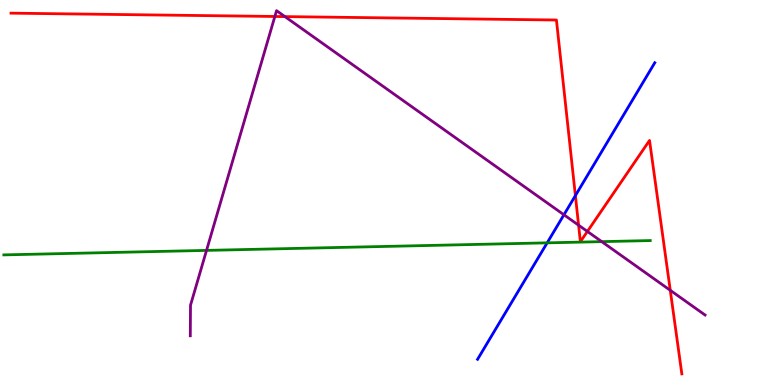[{'lines': ['blue', 'red'], 'intersections': [{'x': 7.42, 'y': 4.92}]}, {'lines': ['green', 'red'], 'intersections': []}, {'lines': ['purple', 'red'], 'intersections': [{'x': 3.55, 'y': 9.57}, {'x': 3.68, 'y': 9.57}, {'x': 7.47, 'y': 4.15}, {'x': 7.58, 'y': 3.99}, {'x': 8.65, 'y': 2.46}]}, {'lines': ['blue', 'green'], 'intersections': [{'x': 7.06, 'y': 3.69}]}, {'lines': ['blue', 'purple'], 'intersections': [{'x': 7.28, 'y': 4.42}]}, {'lines': ['green', 'purple'], 'intersections': [{'x': 2.66, 'y': 3.5}, {'x': 7.76, 'y': 3.72}]}]